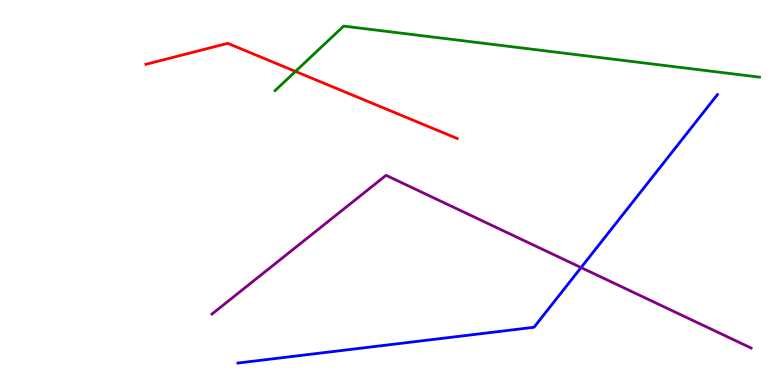[{'lines': ['blue', 'red'], 'intersections': []}, {'lines': ['green', 'red'], 'intersections': [{'x': 3.81, 'y': 8.14}]}, {'lines': ['purple', 'red'], 'intersections': []}, {'lines': ['blue', 'green'], 'intersections': []}, {'lines': ['blue', 'purple'], 'intersections': [{'x': 7.5, 'y': 3.05}]}, {'lines': ['green', 'purple'], 'intersections': []}]